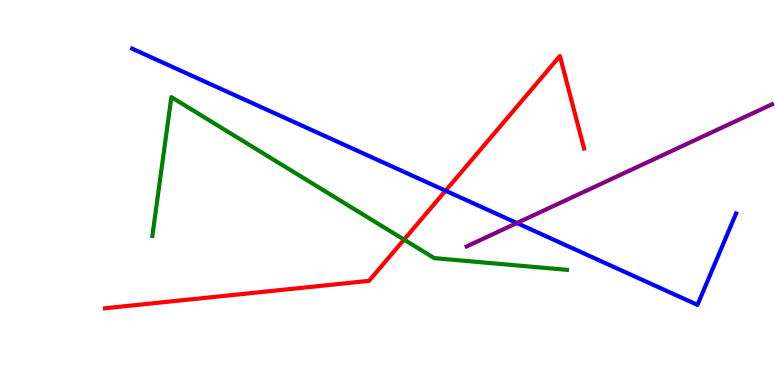[{'lines': ['blue', 'red'], 'intersections': [{'x': 5.75, 'y': 5.05}]}, {'lines': ['green', 'red'], 'intersections': [{'x': 5.21, 'y': 3.78}]}, {'lines': ['purple', 'red'], 'intersections': []}, {'lines': ['blue', 'green'], 'intersections': []}, {'lines': ['blue', 'purple'], 'intersections': [{'x': 6.67, 'y': 4.21}]}, {'lines': ['green', 'purple'], 'intersections': []}]